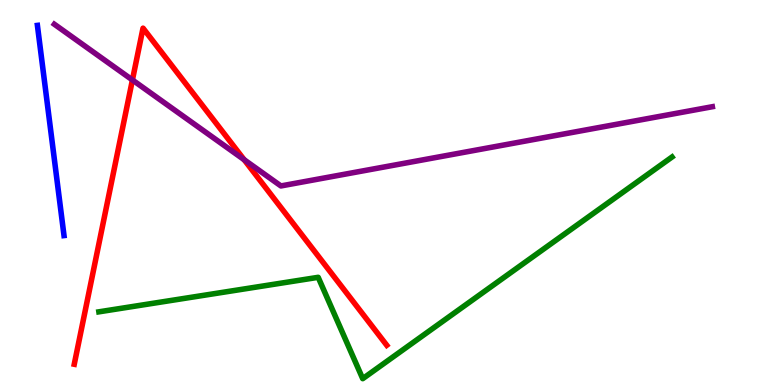[{'lines': ['blue', 'red'], 'intersections': []}, {'lines': ['green', 'red'], 'intersections': []}, {'lines': ['purple', 'red'], 'intersections': [{'x': 1.71, 'y': 7.92}, {'x': 3.15, 'y': 5.85}]}, {'lines': ['blue', 'green'], 'intersections': []}, {'lines': ['blue', 'purple'], 'intersections': []}, {'lines': ['green', 'purple'], 'intersections': []}]